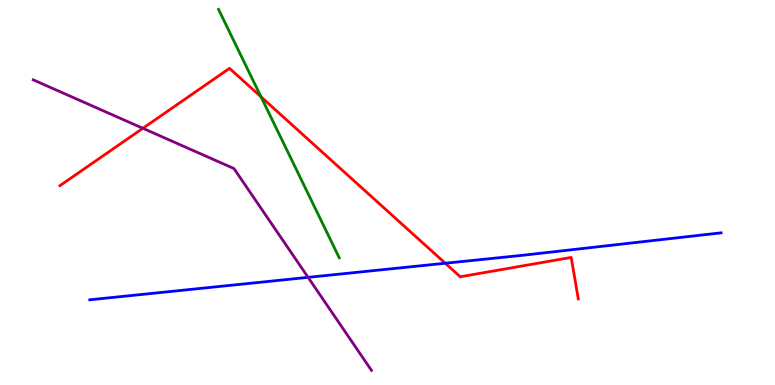[{'lines': ['blue', 'red'], 'intersections': [{'x': 5.75, 'y': 3.16}]}, {'lines': ['green', 'red'], 'intersections': [{'x': 3.37, 'y': 7.48}]}, {'lines': ['purple', 'red'], 'intersections': [{'x': 1.84, 'y': 6.67}]}, {'lines': ['blue', 'green'], 'intersections': []}, {'lines': ['blue', 'purple'], 'intersections': [{'x': 3.98, 'y': 2.8}]}, {'lines': ['green', 'purple'], 'intersections': []}]